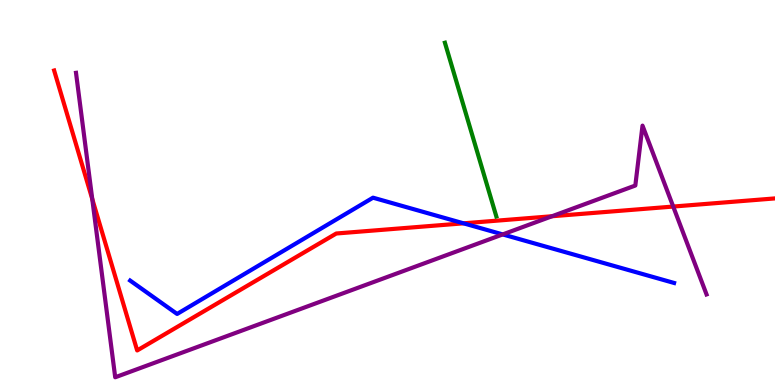[{'lines': ['blue', 'red'], 'intersections': [{'x': 5.98, 'y': 4.2}]}, {'lines': ['green', 'red'], 'intersections': []}, {'lines': ['purple', 'red'], 'intersections': [{'x': 1.19, 'y': 4.83}, {'x': 7.12, 'y': 4.38}, {'x': 8.69, 'y': 4.64}]}, {'lines': ['blue', 'green'], 'intersections': []}, {'lines': ['blue', 'purple'], 'intersections': [{'x': 6.49, 'y': 3.91}]}, {'lines': ['green', 'purple'], 'intersections': []}]